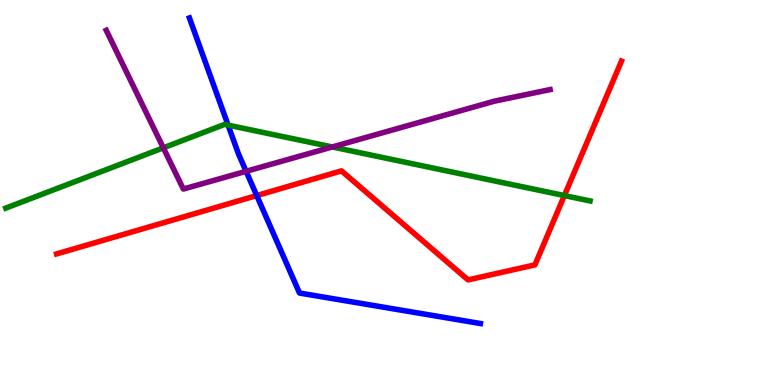[{'lines': ['blue', 'red'], 'intersections': [{'x': 3.31, 'y': 4.92}]}, {'lines': ['green', 'red'], 'intersections': [{'x': 7.28, 'y': 4.92}]}, {'lines': ['purple', 'red'], 'intersections': []}, {'lines': ['blue', 'green'], 'intersections': [{'x': 2.94, 'y': 6.75}]}, {'lines': ['blue', 'purple'], 'intersections': [{'x': 3.18, 'y': 5.55}]}, {'lines': ['green', 'purple'], 'intersections': [{'x': 2.11, 'y': 6.16}, {'x': 4.29, 'y': 6.18}]}]